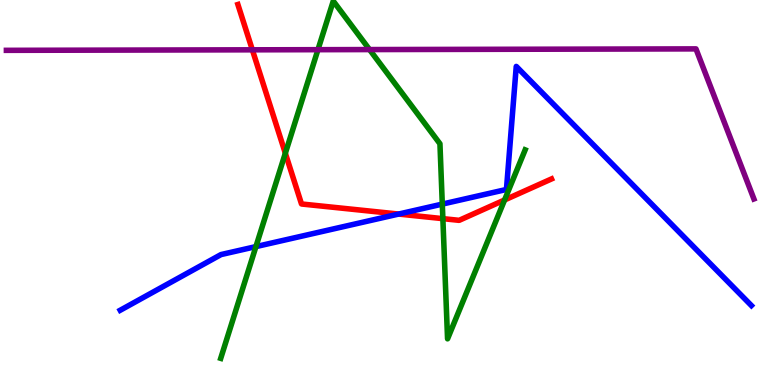[{'lines': ['blue', 'red'], 'intersections': [{'x': 5.14, 'y': 4.44}]}, {'lines': ['green', 'red'], 'intersections': [{'x': 3.68, 'y': 6.02}, {'x': 5.71, 'y': 4.32}, {'x': 6.51, 'y': 4.81}]}, {'lines': ['purple', 'red'], 'intersections': [{'x': 3.26, 'y': 8.71}]}, {'lines': ['blue', 'green'], 'intersections': [{'x': 3.3, 'y': 3.59}, {'x': 5.71, 'y': 4.7}]}, {'lines': ['blue', 'purple'], 'intersections': []}, {'lines': ['green', 'purple'], 'intersections': [{'x': 4.1, 'y': 8.71}, {'x': 4.77, 'y': 8.71}]}]